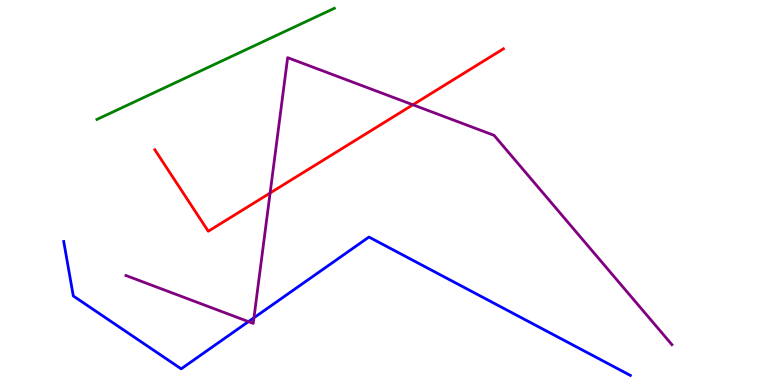[{'lines': ['blue', 'red'], 'intersections': []}, {'lines': ['green', 'red'], 'intersections': []}, {'lines': ['purple', 'red'], 'intersections': [{'x': 3.49, 'y': 4.99}, {'x': 5.33, 'y': 7.28}]}, {'lines': ['blue', 'green'], 'intersections': []}, {'lines': ['blue', 'purple'], 'intersections': [{'x': 3.21, 'y': 1.65}, {'x': 3.28, 'y': 1.75}]}, {'lines': ['green', 'purple'], 'intersections': []}]